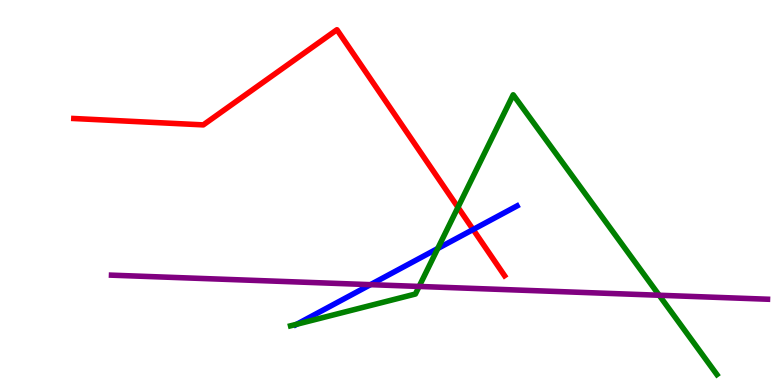[{'lines': ['blue', 'red'], 'intersections': [{'x': 6.1, 'y': 4.04}]}, {'lines': ['green', 'red'], 'intersections': [{'x': 5.91, 'y': 4.62}]}, {'lines': ['purple', 'red'], 'intersections': []}, {'lines': ['blue', 'green'], 'intersections': [{'x': 3.83, 'y': 1.58}, {'x': 5.65, 'y': 3.54}]}, {'lines': ['blue', 'purple'], 'intersections': [{'x': 4.78, 'y': 2.61}]}, {'lines': ['green', 'purple'], 'intersections': [{'x': 5.41, 'y': 2.56}, {'x': 8.51, 'y': 2.33}]}]